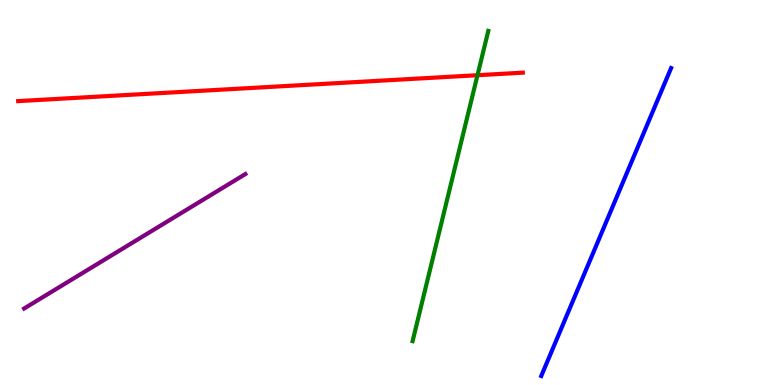[{'lines': ['blue', 'red'], 'intersections': []}, {'lines': ['green', 'red'], 'intersections': [{'x': 6.16, 'y': 8.05}]}, {'lines': ['purple', 'red'], 'intersections': []}, {'lines': ['blue', 'green'], 'intersections': []}, {'lines': ['blue', 'purple'], 'intersections': []}, {'lines': ['green', 'purple'], 'intersections': []}]